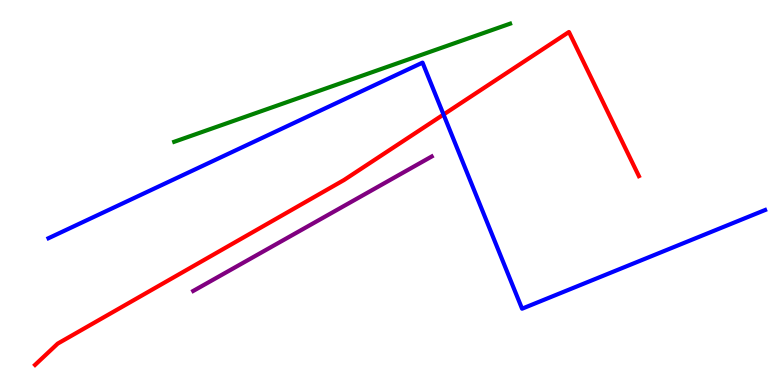[{'lines': ['blue', 'red'], 'intersections': [{'x': 5.72, 'y': 7.03}]}, {'lines': ['green', 'red'], 'intersections': []}, {'lines': ['purple', 'red'], 'intersections': []}, {'lines': ['blue', 'green'], 'intersections': []}, {'lines': ['blue', 'purple'], 'intersections': []}, {'lines': ['green', 'purple'], 'intersections': []}]